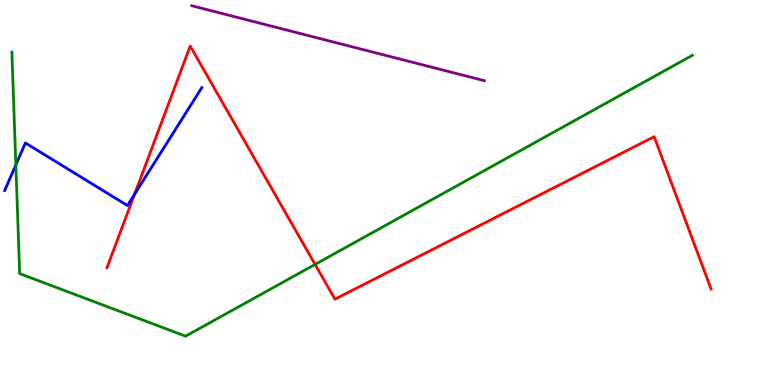[{'lines': ['blue', 'red'], 'intersections': [{'x': 1.74, 'y': 4.95}]}, {'lines': ['green', 'red'], 'intersections': [{'x': 4.07, 'y': 3.13}]}, {'lines': ['purple', 'red'], 'intersections': []}, {'lines': ['blue', 'green'], 'intersections': [{'x': 0.205, 'y': 5.72}]}, {'lines': ['blue', 'purple'], 'intersections': []}, {'lines': ['green', 'purple'], 'intersections': []}]